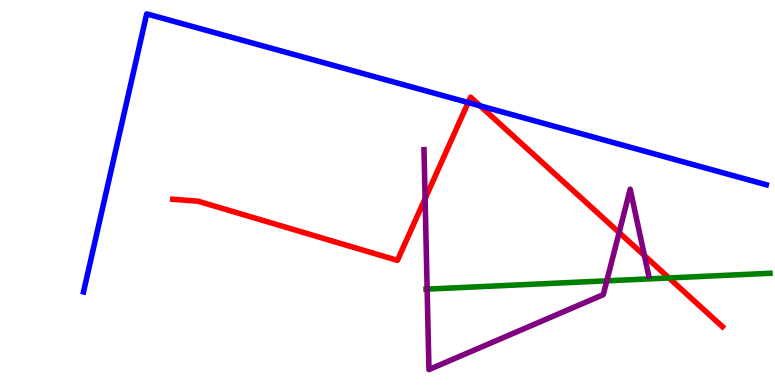[{'lines': ['blue', 'red'], 'intersections': [{'x': 6.04, 'y': 7.34}, {'x': 6.19, 'y': 7.25}]}, {'lines': ['green', 'red'], 'intersections': [{'x': 8.63, 'y': 2.78}]}, {'lines': ['purple', 'red'], 'intersections': [{'x': 5.49, 'y': 4.84}, {'x': 7.99, 'y': 3.96}, {'x': 8.32, 'y': 3.36}]}, {'lines': ['blue', 'green'], 'intersections': []}, {'lines': ['blue', 'purple'], 'intersections': []}, {'lines': ['green', 'purple'], 'intersections': [{'x': 5.51, 'y': 2.49}, {'x': 7.83, 'y': 2.71}]}]